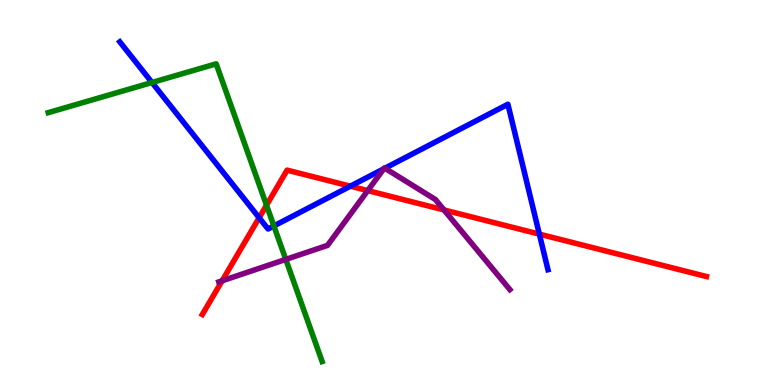[{'lines': ['blue', 'red'], 'intersections': [{'x': 3.34, 'y': 4.34}, {'x': 4.52, 'y': 5.16}, {'x': 6.96, 'y': 3.92}]}, {'lines': ['green', 'red'], 'intersections': [{'x': 3.44, 'y': 4.67}]}, {'lines': ['purple', 'red'], 'intersections': [{'x': 2.87, 'y': 2.71}, {'x': 4.75, 'y': 5.05}, {'x': 5.73, 'y': 4.55}]}, {'lines': ['blue', 'green'], 'intersections': [{'x': 1.96, 'y': 7.86}, {'x': 3.53, 'y': 4.13}]}, {'lines': ['blue', 'purple'], 'intersections': [{'x': 4.95, 'y': 5.62}, {'x': 4.97, 'y': 5.63}]}, {'lines': ['green', 'purple'], 'intersections': [{'x': 3.69, 'y': 3.26}]}]